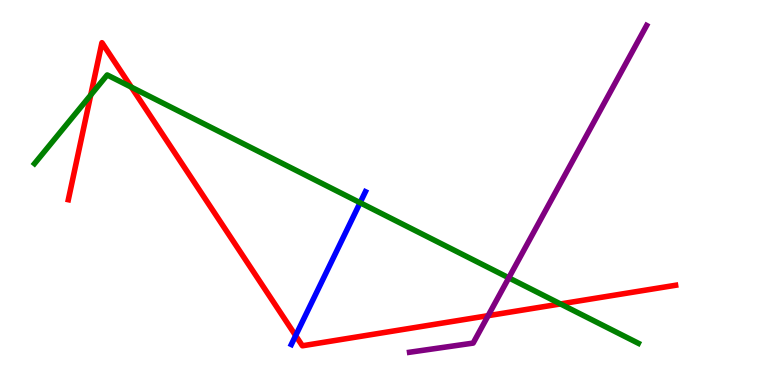[{'lines': ['blue', 'red'], 'intersections': [{'x': 3.81, 'y': 1.28}]}, {'lines': ['green', 'red'], 'intersections': [{'x': 1.17, 'y': 7.53}, {'x': 1.69, 'y': 7.74}, {'x': 7.23, 'y': 2.11}]}, {'lines': ['purple', 'red'], 'intersections': [{'x': 6.3, 'y': 1.8}]}, {'lines': ['blue', 'green'], 'intersections': [{'x': 4.65, 'y': 4.73}]}, {'lines': ['blue', 'purple'], 'intersections': []}, {'lines': ['green', 'purple'], 'intersections': [{'x': 6.57, 'y': 2.78}]}]